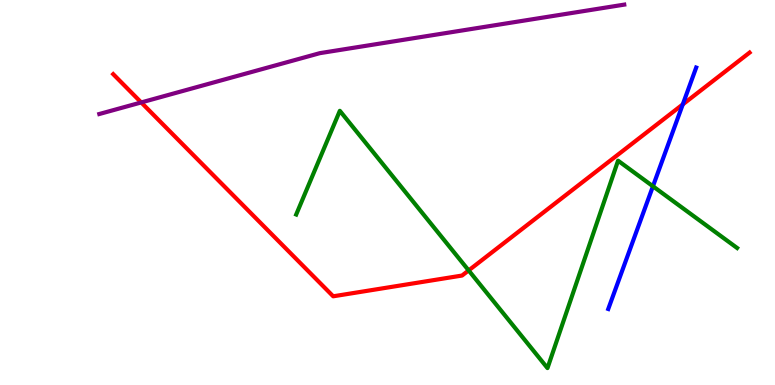[{'lines': ['blue', 'red'], 'intersections': [{'x': 8.81, 'y': 7.29}]}, {'lines': ['green', 'red'], 'intersections': [{'x': 6.05, 'y': 2.98}]}, {'lines': ['purple', 'red'], 'intersections': [{'x': 1.82, 'y': 7.34}]}, {'lines': ['blue', 'green'], 'intersections': [{'x': 8.43, 'y': 5.16}]}, {'lines': ['blue', 'purple'], 'intersections': []}, {'lines': ['green', 'purple'], 'intersections': []}]